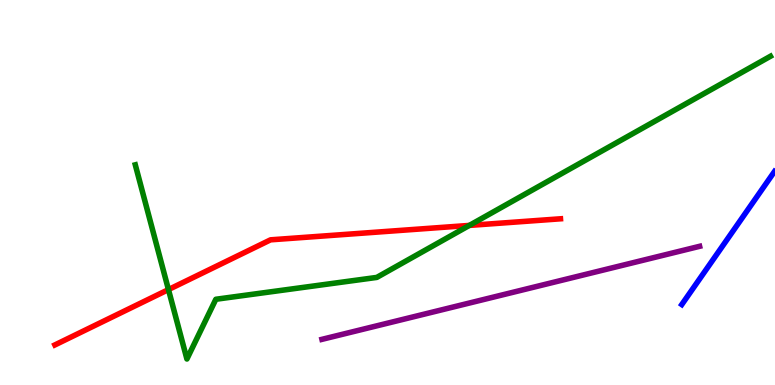[{'lines': ['blue', 'red'], 'intersections': []}, {'lines': ['green', 'red'], 'intersections': [{'x': 2.17, 'y': 2.48}, {'x': 6.06, 'y': 4.15}]}, {'lines': ['purple', 'red'], 'intersections': []}, {'lines': ['blue', 'green'], 'intersections': []}, {'lines': ['blue', 'purple'], 'intersections': []}, {'lines': ['green', 'purple'], 'intersections': []}]